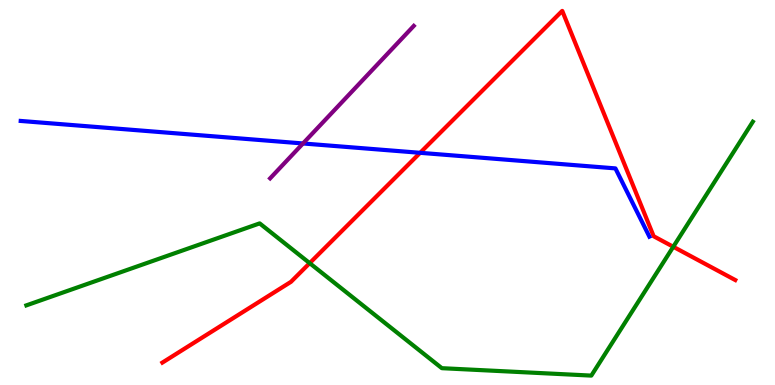[{'lines': ['blue', 'red'], 'intersections': [{'x': 5.42, 'y': 6.03}]}, {'lines': ['green', 'red'], 'intersections': [{'x': 4.0, 'y': 3.17}, {'x': 8.69, 'y': 3.59}]}, {'lines': ['purple', 'red'], 'intersections': []}, {'lines': ['blue', 'green'], 'intersections': []}, {'lines': ['blue', 'purple'], 'intersections': [{'x': 3.91, 'y': 6.27}]}, {'lines': ['green', 'purple'], 'intersections': []}]